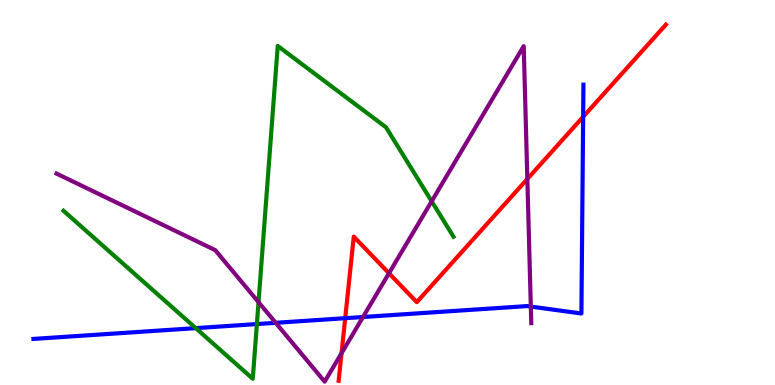[{'lines': ['blue', 'red'], 'intersections': [{'x': 4.45, 'y': 1.74}, {'x': 7.52, 'y': 6.97}]}, {'lines': ['green', 'red'], 'intersections': []}, {'lines': ['purple', 'red'], 'intersections': [{'x': 4.41, 'y': 0.826}, {'x': 5.02, 'y': 2.9}, {'x': 6.8, 'y': 5.35}]}, {'lines': ['blue', 'green'], 'intersections': [{'x': 2.53, 'y': 1.48}, {'x': 3.31, 'y': 1.58}]}, {'lines': ['blue', 'purple'], 'intersections': [{'x': 3.56, 'y': 1.62}, {'x': 4.68, 'y': 1.77}, {'x': 6.85, 'y': 2.04}]}, {'lines': ['green', 'purple'], 'intersections': [{'x': 3.34, 'y': 2.15}, {'x': 5.57, 'y': 4.77}]}]